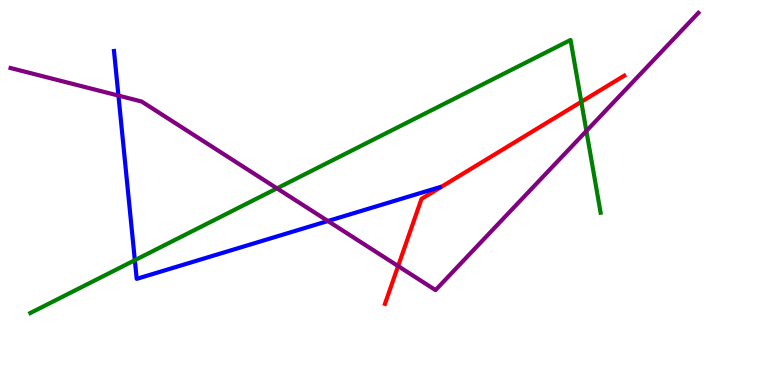[{'lines': ['blue', 'red'], 'intersections': []}, {'lines': ['green', 'red'], 'intersections': [{'x': 7.5, 'y': 7.36}]}, {'lines': ['purple', 'red'], 'intersections': [{'x': 5.14, 'y': 3.09}]}, {'lines': ['blue', 'green'], 'intersections': [{'x': 1.74, 'y': 3.24}]}, {'lines': ['blue', 'purple'], 'intersections': [{'x': 1.53, 'y': 7.52}, {'x': 4.23, 'y': 4.26}]}, {'lines': ['green', 'purple'], 'intersections': [{'x': 3.57, 'y': 5.11}, {'x': 7.57, 'y': 6.6}]}]